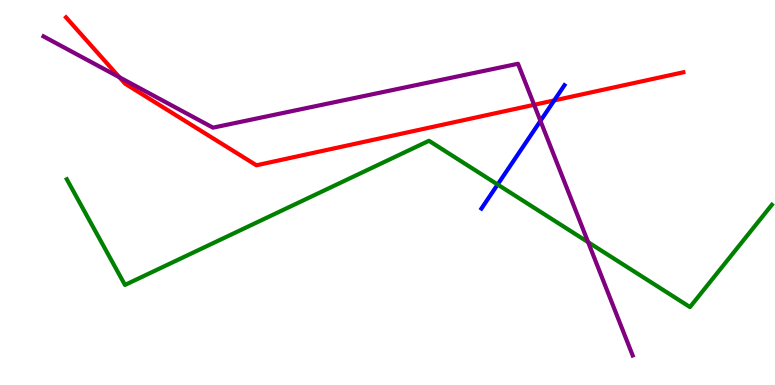[{'lines': ['blue', 'red'], 'intersections': [{'x': 7.15, 'y': 7.39}]}, {'lines': ['green', 'red'], 'intersections': []}, {'lines': ['purple', 'red'], 'intersections': [{'x': 1.54, 'y': 7.99}, {'x': 6.89, 'y': 7.28}]}, {'lines': ['blue', 'green'], 'intersections': [{'x': 6.42, 'y': 5.21}]}, {'lines': ['blue', 'purple'], 'intersections': [{'x': 6.97, 'y': 6.86}]}, {'lines': ['green', 'purple'], 'intersections': [{'x': 7.59, 'y': 3.71}]}]